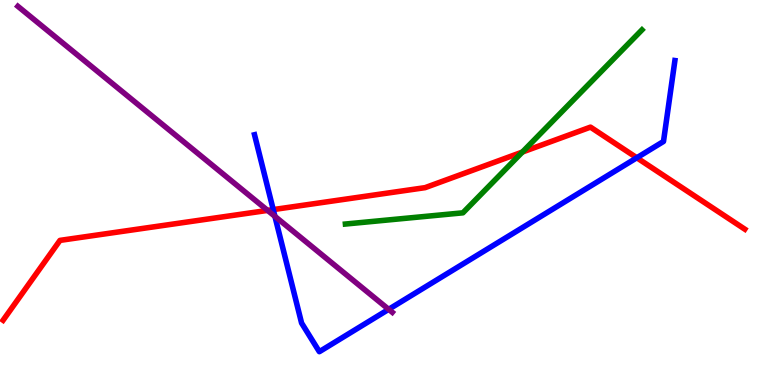[{'lines': ['blue', 'red'], 'intersections': [{'x': 3.53, 'y': 4.56}, {'x': 8.22, 'y': 5.9}]}, {'lines': ['green', 'red'], 'intersections': [{'x': 6.74, 'y': 6.05}]}, {'lines': ['purple', 'red'], 'intersections': [{'x': 3.45, 'y': 4.53}]}, {'lines': ['blue', 'green'], 'intersections': []}, {'lines': ['blue', 'purple'], 'intersections': [{'x': 3.55, 'y': 4.38}, {'x': 5.02, 'y': 1.97}]}, {'lines': ['green', 'purple'], 'intersections': []}]